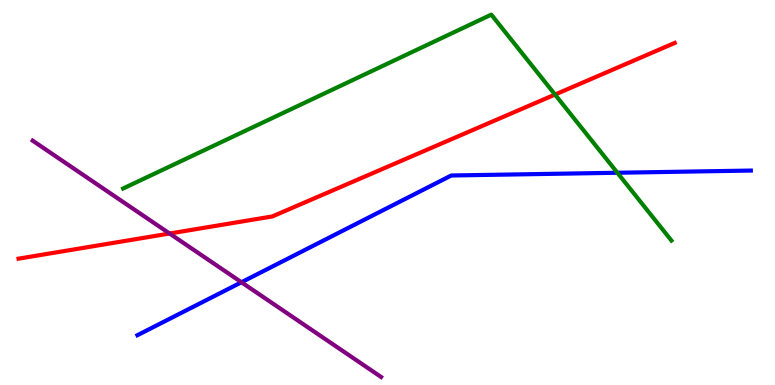[{'lines': ['blue', 'red'], 'intersections': []}, {'lines': ['green', 'red'], 'intersections': [{'x': 7.16, 'y': 7.54}]}, {'lines': ['purple', 'red'], 'intersections': [{'x': 2.19, 'y': 3.93}]}, {'lines': ['blue', 'green'], 'intersections': [{'x': 7.97, 'y': 5.51}]}, {'lines': ['blue', 'purple'], 'intersections': [{'x': 3.12, 'y': 2.67}]}, {'lines': ['green', 'purple'], 'intersections': []}]